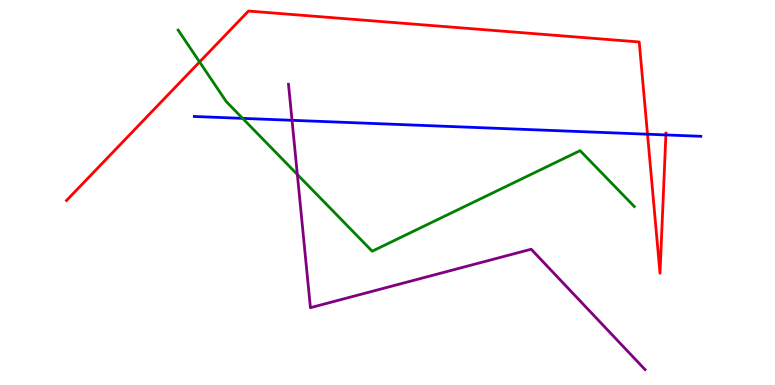[{'lines': ['blue', 'red'], 'intersections': [{'x': 8.35, 'y': 6.51}, {'x': 8.59, 'y': 6.5}]}, {'lines': ['green', 'red'], 'intersections': [{'x': 2.58, 'y': 8.39}]}, {'lines': ['purple', 'red'], 'intersections': []}, {'lines': ['blue', 'green'], 'intersections': [{'x': 3.13, 'y': 6.93}]}, {'lines': ['blue', 'purple'], 'intersections': [{'x': 3.77, 'y': 6.88}]}, {'lines': ['green', 'purple'], 'intersections': [{'x': 3.84, 'y': 5.47}]}]